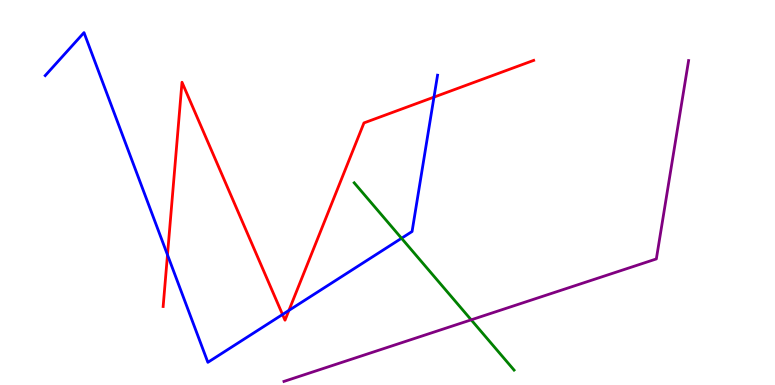[{'lines': ['blue', 'red'], 'intersections': [{'x': 2.16, 'y': 3.38}, {'x': 3.65, 'y': 1.83}, {'x': 3.73, 'y': 1.94}, {'x': 5.6, 'y': 7.48}]}, {'lines': ['green', 'red'], 'intersections': []}, {'lines': ['purple', 'red'], 'intersections': []}, {'lines': ['blue', 'green'], 'intersections': [{'x': 5.18, 'y': 3.81}]}, {'lines': ['blue', 'purple'], 'intersections': []}, {'lines': ['green', 'purple'], 'intersections': [{'x': 6.08, 'y': 1.69}]}]